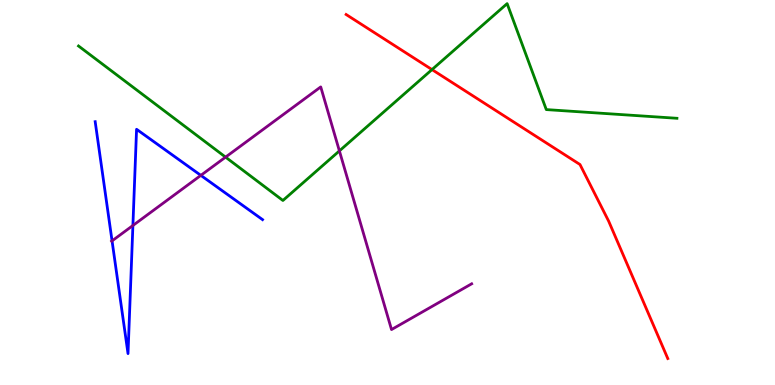[{'lines': ['blue', 'red'], 'intersections': []}, {'lines': ['green', 'red'], 'intersections': [{'x': 5.57, 'y': 8.19}]}, {'lines': ['purple', 'red'], 'intersections': []}, {'lines': ['blue', 'green'], 'intersections': []}, {'lines': ['blue', 'purple'], 'intersections': [{'x': 1.45, 'y': 3.74}, {'x': 1.71, 'y': 4.14}, {'x': 2.59, 'y': 5.44}]}, {'lines': ['green', 'purple'], 'intersections': [{'x': 2.91, 'y': 5.92}, {'x': 4.38, 'y': 6.08}]}]